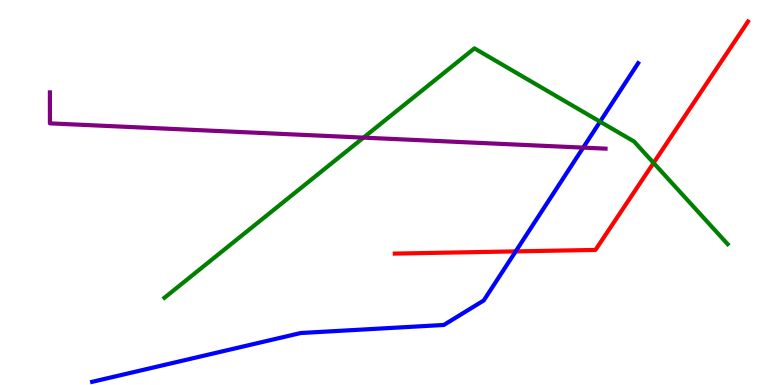[{'lines': ['blue', 'red'], 'intersections': [{'x': 6.65, 'y': 3.47}]}, {'lines': ['green', 'red'], 'intersections': [{'x': 8.43, 'y': 5.77}]}, {'lines': ['purple', 'red'], 'intersections': []}, {'lines': ['blue', 'green'], 'intersections': [{'x': 7.74, 'y': 6.84}]}, {'lines': ['blue', 'purple'], 'intersections': [{'x': 7.53, 'y': 6.17}]}, {'lines': ['green', 'purple'], 'intersections': [{'x': 4.69, 'y': 6.43}]}]